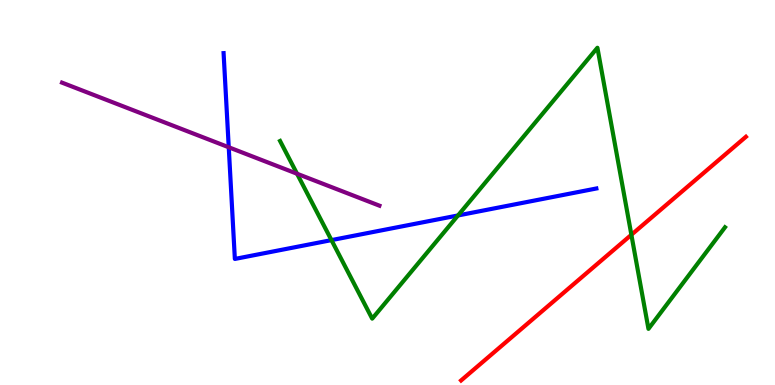[{'lines': ['blue', 'red'], 'intersections': []}, {'lines': ['green', 'red'], 'intersections': [{'x': 8.15, 'y': 3.9}]}, {'lines': ['purple', 'red'], 'intersections': []}, {'lines': ['blue', 'green'], 'intersections': [{'x': 4.28, 'y': 3.76}, {'x': 5.91, 'y': 4.4}]}, {'lines': ['blue', 'purple'], 'intersections': [{'x': 2.95, 'y': 6.17}]}, {'lines': ['green', 'purple'], 'intersections': [{'x': 3.83, 'y': 5.49}]}]